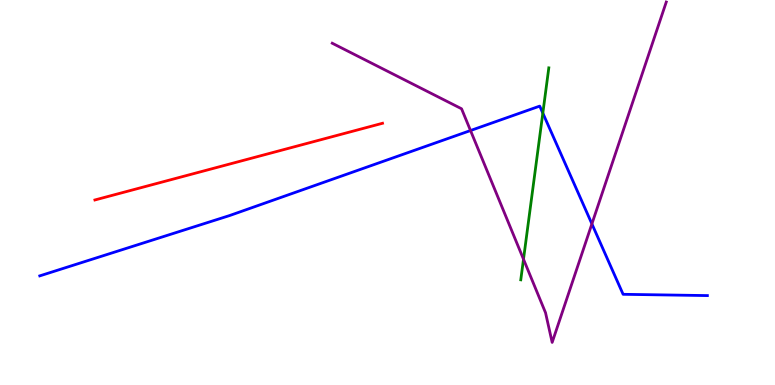[{'lines': ['blue', 'red'], 'intersections': []}, {'lines': ['green', 'red'], 'intersections': []}, {'lines': ['purple', 'red'], 'intersections': []}, {'lines': ['blue', 'green'], 'intersections': [{'x': 7.0, 'y': 7.06}]}, {'lines': ['blue', 'purple'], 'intersections': [{'x': 6.07, 'y': 6.61}, {'x': 7.64, 'y': 4.18}]}, {'lines': ['green', 'purple'], 'intersections': [{'x': 6.75, 'y': 3.27}]}]